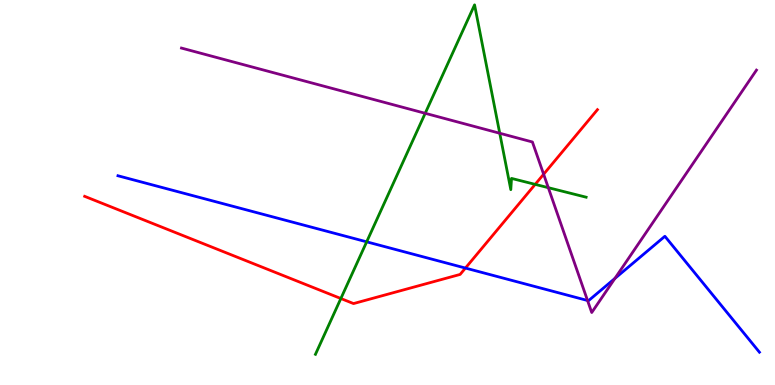[{'lines': ['blue', 'red'], 'intersections': [{'x': 6.01, 'y': 3.04}]}, {'lines': ['green', 'red'], 'intersections': [{'x': 4.4, 'y': 2.25}, {'x': 6.91, 'y': 5.21}]}, {'lines': ['purple', 'red'], 'intersections': [{'x': 7.01, 'y': 5.47}]}, {'lines': ['blue', 'green'], 'intersections': [{'x': 4.73, 'y': 3.72}]}, {'lines': ['blue', 'purple'], 'intersections': [{'x': 7.58, 'y': 2.19}, {'x': 7.93, 'y': 2.77}]}, {'lines': ['green', 'purple'], 'intersections': [{'x': 5.49, 'y': 7.06}, {'x': 6.45, 'y': 6.54}, {'x': 7.07, 'y': 5.13}]}]